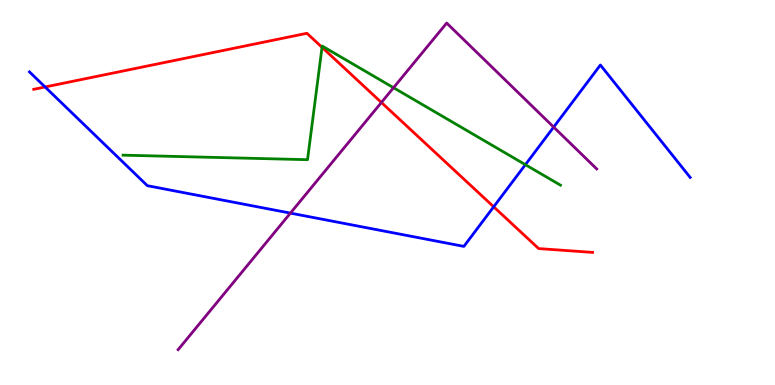[{'lines': ['blue', 'red'], 'intersections': [{'x': 0.582, 'y': 7.74}, {'x': 6.37, 'y': 4.63}]}, {'lines': ['green', 'red'], 'intersections': [{'x': 4.16, 'y': 8.77}]}, {'lines': ['purple', 'red'], 'intersections': [{'x': 4.92, 'y': 7.34}]}, {'lines': ['blue', 'green'], 'intersections': [{'x': 6.78, 'y': 5.72}]}, {'lines': ['blue', 'purple'], 'intersections': [{'x': 3.75, 'y': 4.46}, {'x': 7.14, 'y': 6.7}]}, {'lines': ['green', 'purple'], 'intersections': [{'x': 5.08, 'y': 7.72}]}]